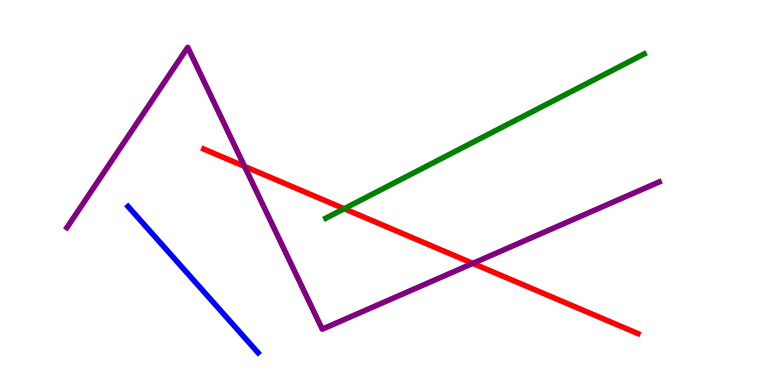[{'lines': ['blue', 'red'], 'intersections': []}, {'lines': ['green', 'red'], 'intersections': [{'x': 4.44, 'y': 4.58}]}, {'lines': ['purple', 'red'], 'intersections': [{'x': 3.16, 'y': 5.68}, {'x': 6.1, 'y': 3.16}]}, {'lines': ['blue', 'green'], 'intersections': []}, {'lines': ['blue', 'purple'], 'intersections': []}, {'lines': ['green', 'purple'], 'intersections': []}]